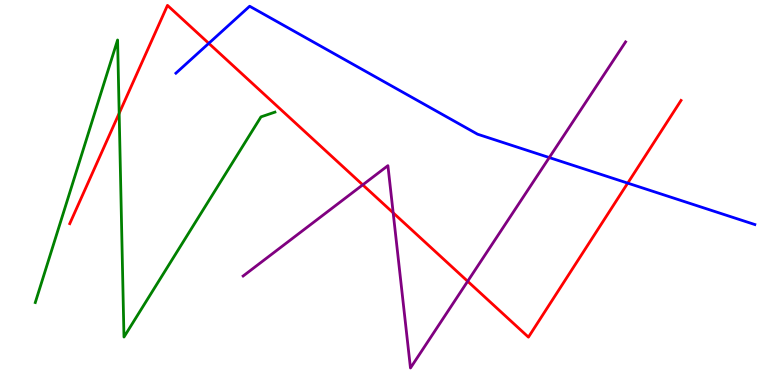[{'lines': ['blue', 'red'], 'intersections': [{'x': 2.69, 'y': 8.87}, {'x': 8.1, 'y': 5.24}]}, {'lines': ['green', 'red'], 'intersections': [{'x': 1.54, 'y': 7.06}]}, {'lines': ['purple', 'red'], 'intersections': [{'x': 4.68, 'y': 5.2}, {'x': 5.07, 'y': 4.47}, {'x': 6.03, 'y': 2.69}]}, {'lines': ['blue', 'green'], 'intersections': []}, {'lines': ['blue', 'purple'], 'intersections': [{'x': 7.09, 'y': 5.91}]}, {'lines': ['green', 'purple'], 'intersections': []}]